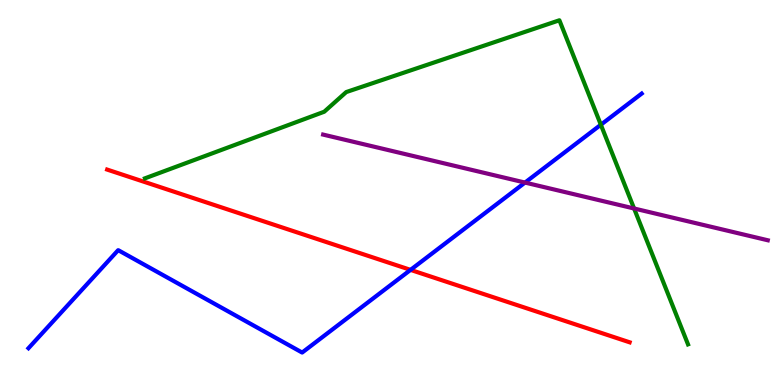[{'lines': ['blue', 'red'], 'intersections': [{'x': 5.3, 'y': 2.99}]}, {'lines': ['green', 'red'], 'intersections': []}, {'lines': ['purple', 'red'], 'intersections': []}, {'lines': ['blue', 'green'], 'intersections': [{'x': 7.75, 'y': 6.76}]}, {'lines': ['blue', 'purple'], 'intersections': [{'x': 6.77, 'y': 5.26}]}, {'lines': ['green', 'purple'], 'intersections': [{'x': 8.18, 'y': 4.58}]}]